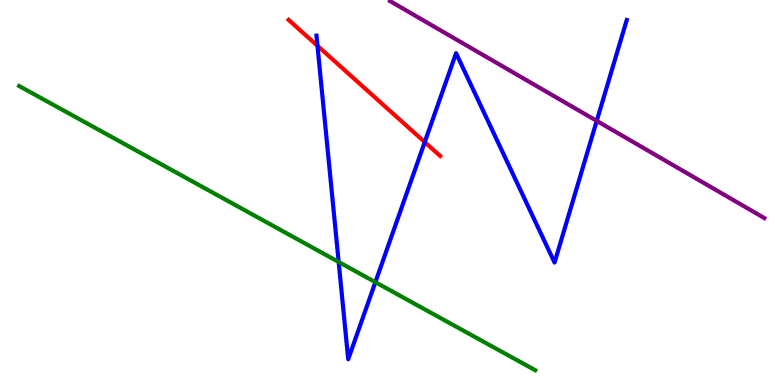[{'lines': ['blue', 'red'], 'intersections': [{'x': 4.1, 'y': 8.81}, {'x': 5.48, 'y': 6.31}]}, {'lines': ['green', 'red'], 'intersections': []}, {'lines': ['purple', 'red'], 'intersections': []}, {'lines': ['blue', 'green'], 'intersections': [{'x': 4.37, 'y': 3.2}, {'x': 4.84, 'y': 2.67}]}, {'lines': ['blue', 'purple'], 'intersections': [{'x': 7.7, 'y': 6.86}]}, {'lines': ['green', 'purple'], 'intersections': []}]